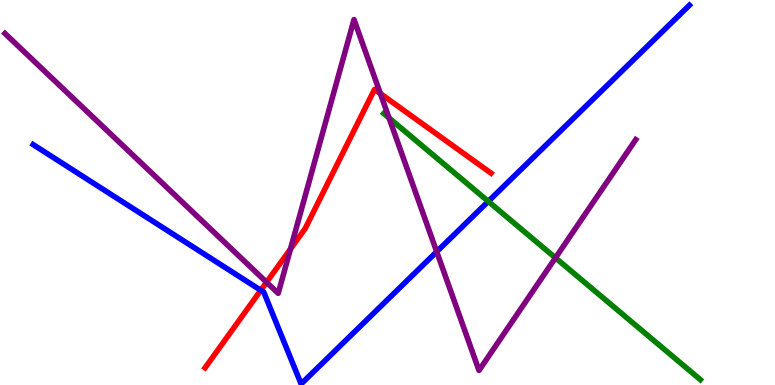[{'lines': ['blue', 'red'], 'intersections': [{'x': 3.37, 'y': 2.46}]}, {'lines': ['green', 'red'], 'intersections': []}, {'lines': ['purple', 'red'], 'intersections': [{'x': 3.44, 'y': 2.67}, {'x': 3.75, 'y': 3.53}, {'x': 4.91, 'y': 7.57}]}, {'lines': ['blue', 'green'], 'intersections': [{'x': 6.3, 'y': 4.77}]}, {'lines': ['blue', 'purple'], 'intersections': [{'x': 5.63, 'y': 3.46}]}, {'lines': ['green', 'purple'], 'intersections': [{'x': 5.02, 'y': 6.94}, {'x': 7.17, 'y': 3.3}]}]